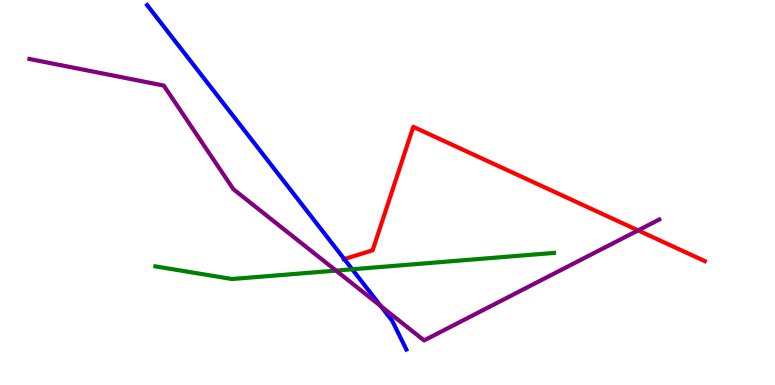[{'lines': ['blue', 'red'], 'intersections': [{'x': 4.44, 'y': 3.27}]}, {'lines': ['green', 'red'], 'intersections': []}, {'lines': ['purple', 'red'], 'intersections': [{'x': 8.23, 'y': 4.02}]}, {'lines': ['blue', 'green'], 'intersections': [{'x': 4.54, 'y': 3.01}]}, {'lines': ['blue', 'purple'], 'intersections': [{'x': 4.91, 'y': 2.05}]}, {'lines': ['green', 'purple'], 'intersections': [{'x': 4.34, 'y': 2.97}]}]